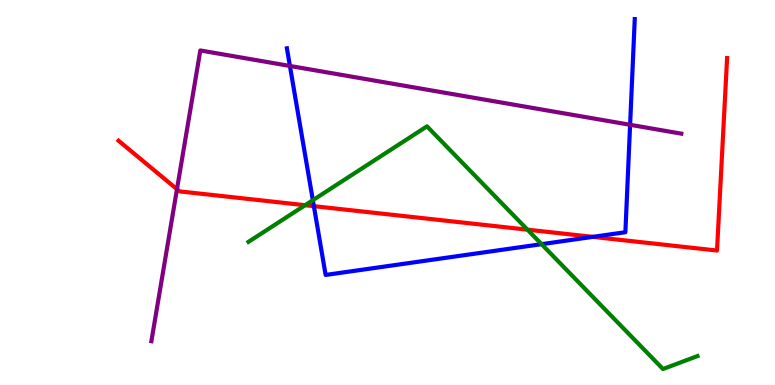[{'lines': ['blue', 'red'], 'intersections': [{'x': 4.05, 'y': 4.65}, {'x': 7.65, 'y': 3.85}]}, {'lines': ['green', 'red'], 'intersections': [{'x': 3.94, 'y': 4.67}, {'x': 6.81, 'y': 4.03}]}, {'lines': ['purple', 'red'], 'intersections': [{'x': 2.28, 'y': 5.09}]}, {'lines': ['blue', 'green'], 'intersections': [{'x': 4.04, 'y': 4.8}, {'x': 6.99, 'y': 3.66}]}, {'lines': ['blue', 'purple'], 'intersections': [{'x': 3.74, 'y': 8.29}, {'x': 8.13, 'y': 6.76}]}, {'lines': ['green', 'purple'], 'intersections': []}]